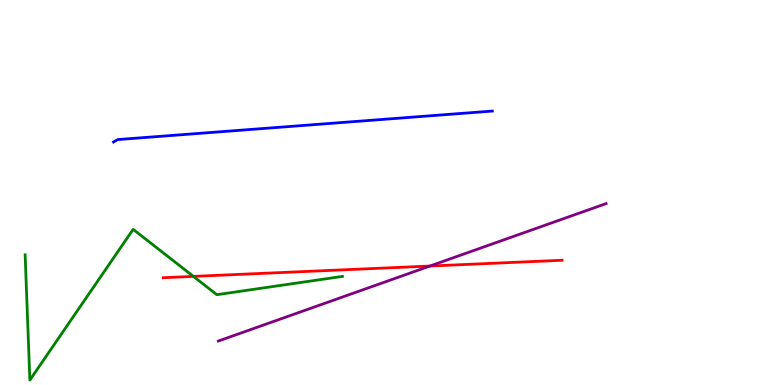[{'lines': ['blue', 'red'], 'intersections': []}, {'lines': ['green', 'red'], 'intersections': [{'x': 2.5, 'y': 2.82}]}, {'lines': ['purple', 'red'], 'intersections': [{'x': 5.55, 'y': 3.09}]}, {'lines': ['blue', 'green'], 'intersections': []}, {'lines': ['blue', 'purple'], 'intersections': []}, {'lines': ['green', 'purple'], 'intersections': []}]